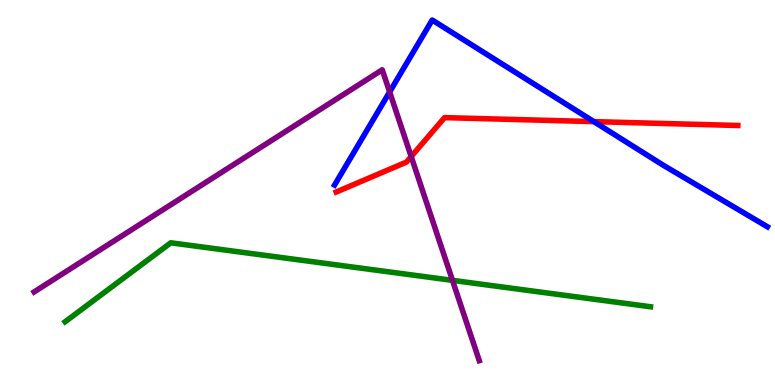[{'lines': ['blue', 'red'], 'intersections': [{'x': 7.66, 'y': 6.84}]}, {'lines': ['green', 'red'], 'intersections': []}, {'lines': ['purple', 'red'], 'intersections': [{'x': 5.31, 'y': 5.93}]}, {'lines': ['blue', 'green'], 'intersections': []}, {'lines': ['blue', 'purple'], 'intersections': [{'x': 5.03, 'y': 7.61}]}, {'lines': ['green', 'purple'], 'intersections': [{'x': 5.84, 'y': 2.72}]}]